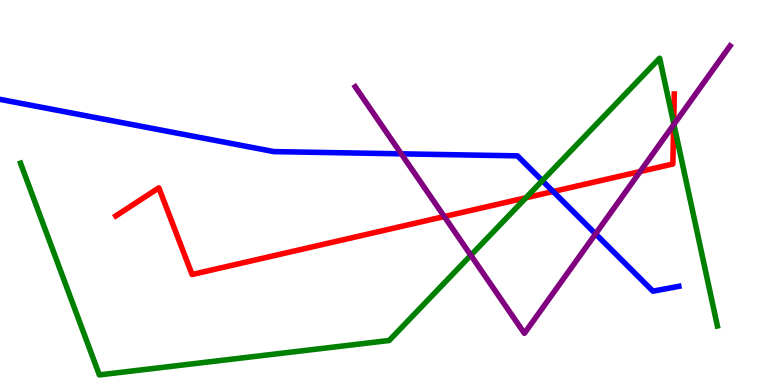[{'lines': ['blue', 'red'], 'intersections': [{'x': 7.14, 'y': 5.03}]}, {'lines': ['green', 'red'], 'intersections': [{'x': 6.79, 'y': 4.86}, {'x': 8.69, 'y': 6.8}]}, {'lines': ['purple', 'red'], 'intersections': [{'x': 5.73, 'y': 4.38}, {'x': 8.26, 'y': 5.54}, {'x': 8.69, 'y': 6.76}]}, {'lines': ['blue', 'green'], 'intersections': [{'x': 7.0, 'y': 5.31}]}, {'lines': ['blue', 'purple'], 'intersections': [{'x': 5.18, 'y': 6.0}, {'x': 7.68, 'y': 3.93}]}, {'lines': ['green', 'purple'], 'intersections': [{'x': 6.08, 'y': 3.37}, {'x': 8.7, 'y': 6.77}]}]